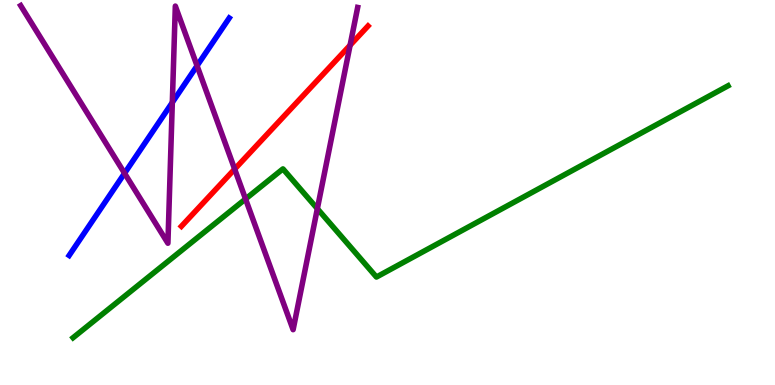[{'lines': ['blue', 'red'], 'intersections': []}, {'lines': ['green', 'red'], 'intersections': []}, {'lines': ['purple', 'red'], 'intersections': [{'x': 3.03, 'y': 5.61}, {'x': 4.52, 'y': 8.82}]}, {'lines': ['blue', 'green'], 'intersections': []}, {'lines': ['blue', 'purple'], 'intersections': [{'x': 1.61, 'y': 5.5}, {'x': 2.22, 'y': 7.34}, {'x': 2.54, 'y': 8.29}]}, {'lines': ['green', 'purple'], 'intersections': [{'x': 3.17, 'y': 4.83}, {'x': 4.09, 'y': 4.58}]}]